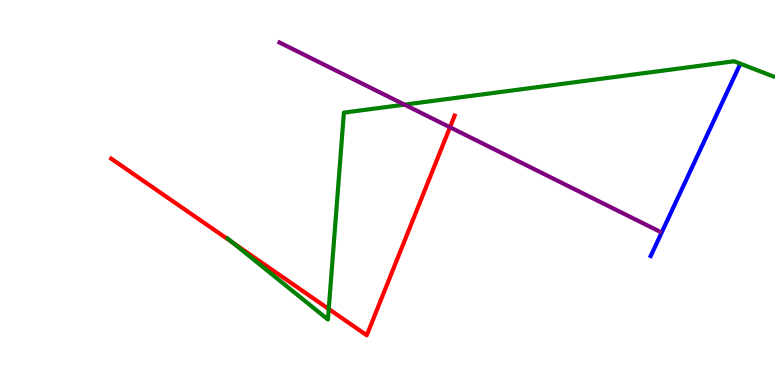[{'lines': ['blue', 'red'], 'intersections': []}, {'lines': ['green', 'red'], 'intersections': [{'x': 3.0, 'y': 3.7}, {'x': 4.24, 'y': 1.97}]}, {'lines': ['purple', 'red'], 'intersections': [{'x': 5.81, 'y': 6.69}]}, {'lines': ['blue', 'green'], 'intersections': []}, {'lines': ['blue', 'purple'], 'intersections': []}, {'lines': ['green', 'purple'], 'intersections': [{'x': 5.22, 'y': 7.28}]}]